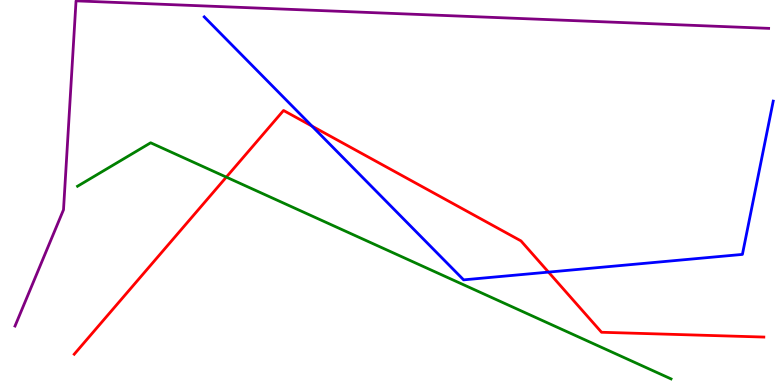[{'lines': ['blue', 'red'], 'intersections': [{'x': 4.03, 'y': 6.72}, {'x': 7.08, 'y': 2.93}]}, {'lines': ['green', 'red'], 'intersections': [{'x': 2.92, 'y': 5.4}]}, {'lines': ['purple', 'red'], 'intersections': []}, {'lines': ['blue', 'green'], 'intersections': []}, {'lines': ['blue', 'purple'], 'intersections': []}, {'lines': ['green', 'purple'], 'intersections': []}]